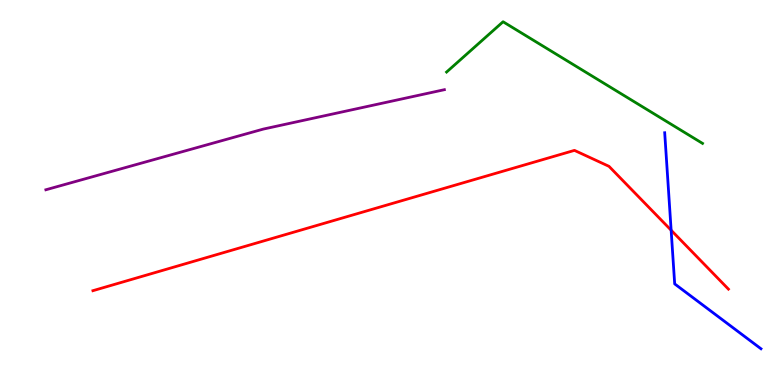[{'lines': ['blue', 'red'], 'intersections': [{'x': 8.66, 'y': 4.02}]}, {'lines': ['green', 'red'], 'intersections': []}, {'lines': ['purple', 'red'], 'intersections': []}, {'lines': ['blue', 'green'], 'intersections': []}, {'lines': ['blue', 'purple'], 'intersections': []}, {'lines': ['green', 'purple'], 'intersections': []}]